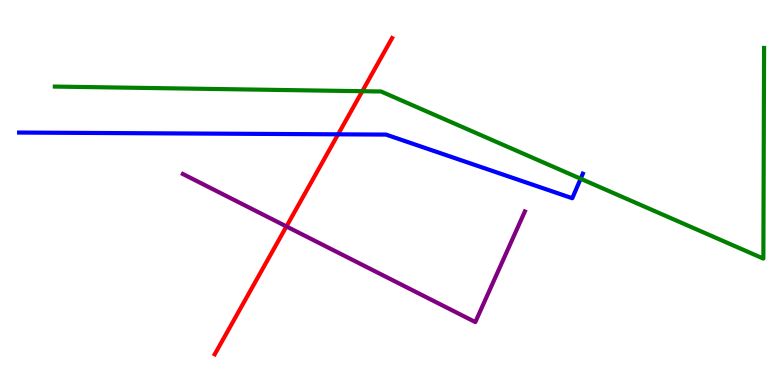[{'lines': ['blue', 'red'], 'intersections': [{'x': 4.36, 'y': 6.51}]}, {'lines': ['green', 'red'], 'intersections': [{'x': 4.67, 'y': 7.63}]}, {'lines': ['purple', 'red'], 'intersections': [{'x': 3.7, 'y': 4.12}]}, {'lines': ['blue', 'green'], 'intersections': [{'x': 7.49, 'y': 5.36}]}, {'lines': ['blue', 'purple'], 'intersections': []}, {'lines': ['green', 'purple'], 'intersections': []}]